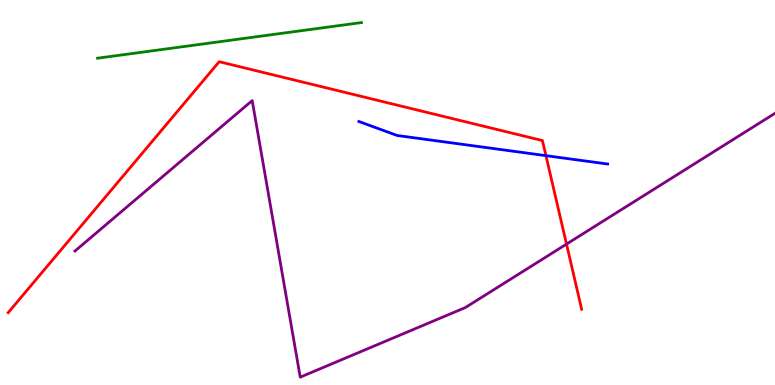[{'lines': ['blue', 'red'], 'intersections': [{'x': 7.04, 'y': 5.96}]}, {'lines': ['green', 'red'], 'intersections': []}, {'lines': ['purple', 'red'], 'intersections': [{'x': 7.31, 'y': 3.66}]}, {'lines': ['blue', 'green'], 'intersections': []}, {'lines': ['blue', 'purple'], 'intersections': []}, {'lines': ['green', 'purple'], 'intersections': []}]